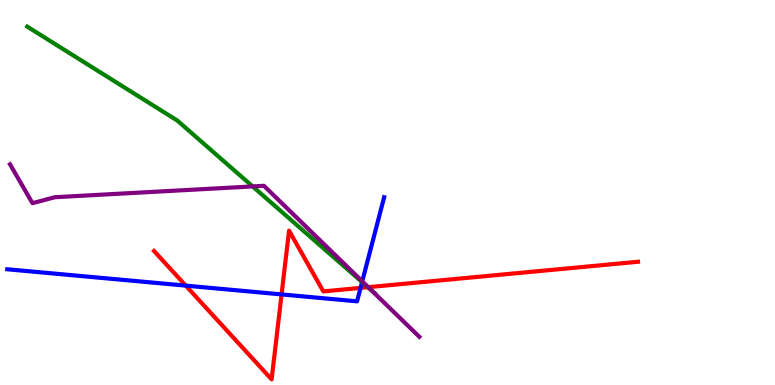[{'lines': ['blue', 'red'], 'intersections': [{'x': 2.4, 'y': 2.58}, {'x': 3.63, 'y': 2.35}, {'x': 4.65, 'y': 2.52}]}, {'lines': ['green', 'red'], 'intersections': [{'x': 4.75, 'y': 2.54}]}, {'lines': ['purple', 'red'], 'intersections': [{'x': 4.75, 'y': 2.54}]}, {'lines': ['blue', 'green'], 'intersections': [{'x': 4.67, 'y': 2.67}]}, {'lines': ['blue', 'purple'], 'intersections': [{'x': 4.67, 'y': 2.69}]}, {'lines': ['green', 'purple'], 'intersections': [{'x': 3.26, 'y': 5.16}, {'x': 4.79, 'y': 2.46}]}]